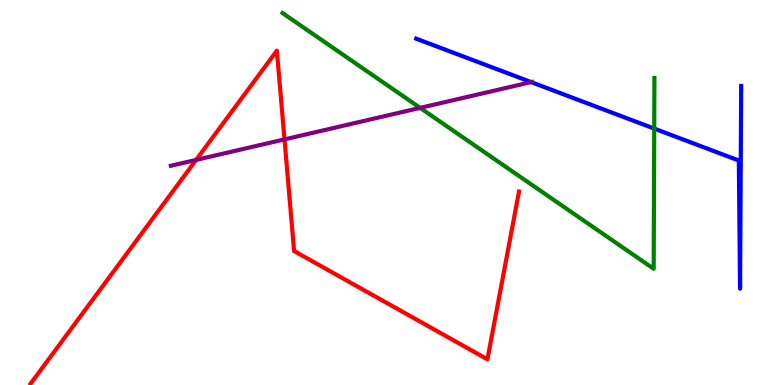[{'lines': ['blue', 'red'], 'intersections': []}, {'lines': ['green', 'red'], 'intersections': []}, {'lines': ['purple', 'red'], 'intersections': [{'x': 2.53, 'y': 5.85}, {'x': 3.67, 'y': 6.38}]}, {'lines': ['blue', 'green'], 'intersections': [{'x': 8.44, 'y': 6.66}]}, {'lines': ['blue', 'purple'], 'intersections': [{'x': 6.85, 'y': 7.87}]}, {'lines': ['green', 'purple'], 'intersections': [{'x': 5.42, 'y': 7.2}]}]